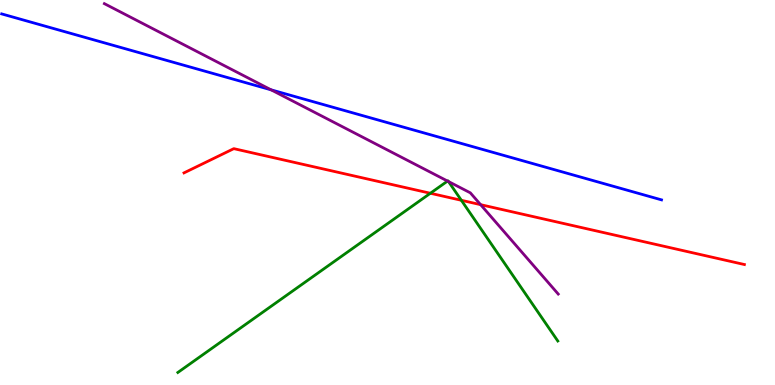[{'lines': ['blue', 'red'], 'intersections': []}, {'lines': ['green', 'red'], 'intersections': [{'x': 5.55, 'y': 4.98}, {'x': 5.95, 'y': 4.8}]}, {'lines': ['purple', 'red'], 'intersections': [{'x': 6.2, 'y': 4.68}]}, {'lines': ['blue', 'green'], 'intersections': []}, {'lines': ['blue', 'purple'], 'intersections': [{'x': 3.5, 'y': 7.67}]}, {'lines': ['green', 'purple'], 'intersections': [{'x': 5.77, 'y': 5.3}, {'x': 5.79, 'y': 5.28}]}]